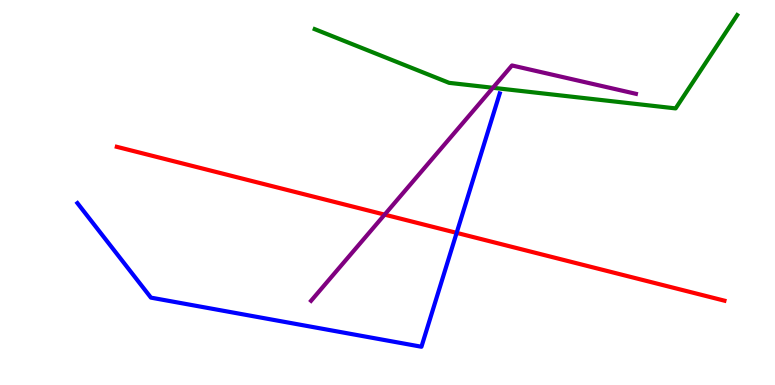[{'lines': ['blue', 'red'], 'intersections': [{'x': 5.89, 'y': 3.95}]}, {'lines': ['green', 'red'], 'intersections': []}, {'lines': ['purple', 'red'], 'intersections': [{'x': 4.96, 'y': 4.43}]}, {'lines': ['blue', 'green'], 'intersections': []}, {'lines': ['blue', 'purple'], 'intersections': []}, {'lines': ['green', 'purple'], 'intersections': [{'x': 6.36, 'y': 7.72}]}]